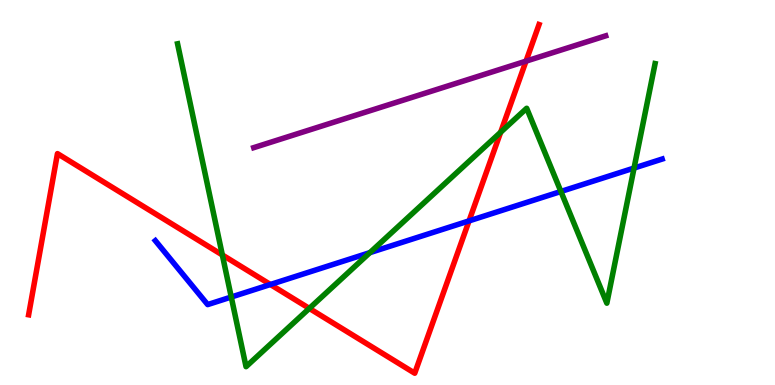[{'lines': ['blue', 'red'], 'intersections': [{'x': 3.49, 'y': 2.61}, {'x': 6.05, 'y': 4.26}]}, {'lines': ['green', 'red'], 'intersections': [{'x': 2.87, 'y': 3.38}, {'x': 3.99, 'y': 1.99}, {'x': 6.46, 'y': 6.57}]}, {'lines': ['purple', 'red'], 'intersections': [{'x': 6.79, 'y': 8.41}]}, {'lines': ['blue', 'green'], 'intersections': [{'x': 2.98, 'y': 2.29}, {'x': 4.77, 'y': 3.44}, {'x': 7.24, 'y': 5.03}, {'x': 8.18, 'y': 5.63}]}, {'lines': ['blue', 'purple'], 'intersections': []}, {'lines': ['green', 'purple'], 'intersections': []}]